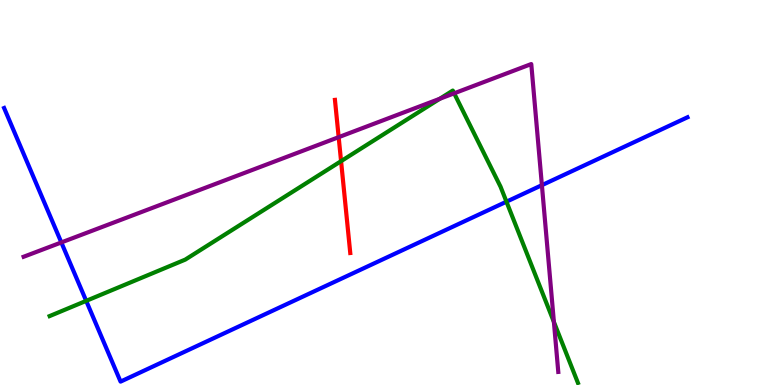[{'lines': ['blue', 'red'], 'intersections': []}, {'lines': ['green', 'red'], 'intersections': [{'x': 4.4, 'y': 5.81}]}, {'lines': ['purple', 'red'], 'intersections': [{'x': 4.37, 'y': 6.44}]}, {'lines': ['blue', 'green'], 'intersections': [{'x': 1.11, 'y': 2.19}, {'x': 6.53, 'y': 4.76}]}, {'lines': ['blue', 'purple'], 'intersections': [{'x': 0.791, 'y': 3.7}, {'x': 6.99, 'y': 5.19}]}, {'lines': ['green', 'purple'], 'intersections': [{'x': 5.67, 'y': 7.43}, {'x': 5.86, 'y': 7.58}, {'x': 7.15, 'y': 1.64}]}]